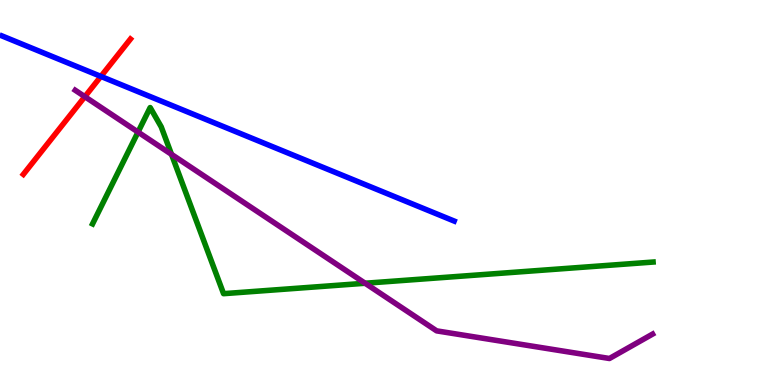[{'lines': ['blue', 'red'], 'intersections': [{'x': 1.3, 'y': 8.02}]}, {'lines': ['green', 'red'], 'intersections': []}, {'lines': ['purple', 'red'], 'intersections': [{'x': 1.09, 'y': 7.49}]}, {'lines': ['blue', 'green'], 'intersections': []}, {'lines': ['blue', 'purple'], 'intersections': []}, {'lines': ['green', 'purple'], 'intersections': [{'x': 1.78, 'y': 6.57}, {'x': 2.21, 'y': 5.99}, {'x': 4.71, 'y': 2.64}]}]